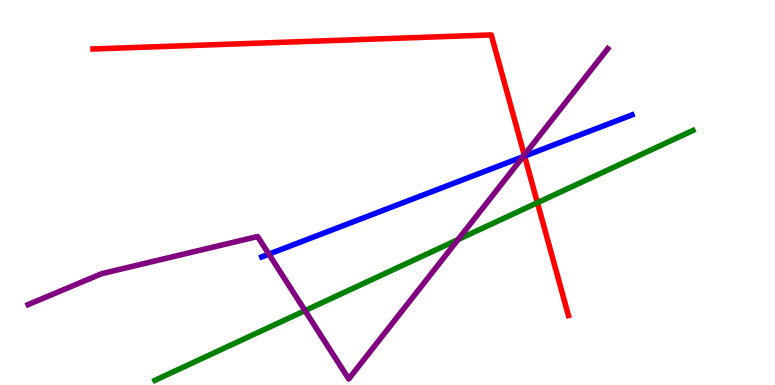[{'lines': ['blue', 'red'], 'intersections': [{'x': 6.77, 'y': 5.95}]}, {'lines': ['green', 'red'], 'intersections': [{'x': 6.93, 'y': 4.73}]}, {'lines': ['purple', 'red'], 'intersections': [{'x': 6.77, 'y': 5.97}]}, {'lines': ['blue', 'green'], 'intersections': []}, {'lines': ['blue', 'purple'], 'intersections': [{'x': 3.47, 'y': 3.4}, {'x': 6.75, 'y': 5.93}]}, {'lines': ['green', 'purple'], 'intersections': [{'x': 3.94, 'y': 1.93}, {'x': 5.91, 'y': 3.78}]}]